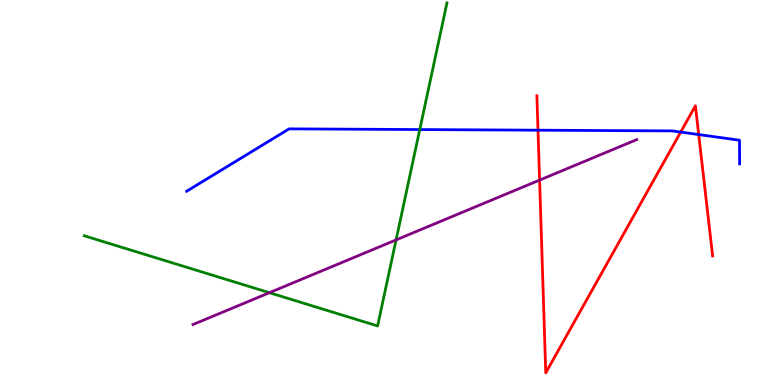[{'lines': ['blue', 'red'], 'intersections': [{'x': 6.94, 'y': 6.62}, {'x': 8.78, 'y': 6.57}, {'x': 9.02, 'y': 6.5}]}, {'lines': ['green', 'red'], 'intersections': []}, {'lines': ['purple', 'red'], 'intersections': [{'x': 6.96, 'y': 5.32}]}, {'lines': ['blue', 'green'], 'intersections': [{'x': 5.42, 'y': 6.63}]}, {'lines': ['blue', 'purple'], 'intersections': []}, {'lines': ['green', 'purple'], 'intersections': [{'x': 3.48, 'y': 2.4}, {'x': 5.11, 'y': 3.77}]}]